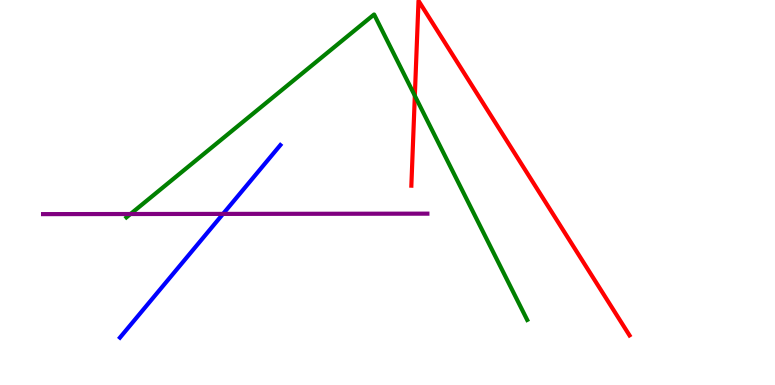[{'lines': ['blue', 'red'], 'intersections': []}, {'lines': ['green', 'red'], 'intersections': [{'x': 5.35, 'y': 7.51}]}, {'lines': ['purple', 'red'], 'intersections': []}, {'lines': ['blue', 'green'], 'intersections': []}, {'lines': ['blue', 'purple'], 'intersections': [{'x': 2.88, 'y': 4.44}]}, {'lines': ['green', 'purple'], 'intersections': [{'x': 1.68, 'y': 4.44}]}]